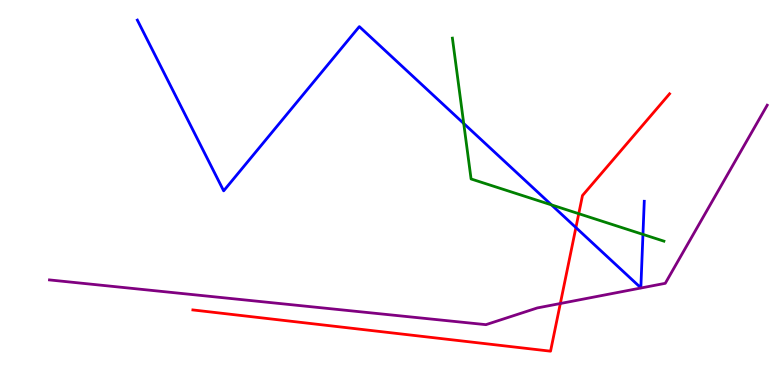[{'lines': ['blue', 'red'], 'intersections': [{'x': 7.43, 'y': 4.09}]}, {'lines': ['green', 'red'], 'intersections': [{'x': 7.47, 'y': 4.45}]}, {'lines': ['purple', 'red'], 'intersections': [{'x': 7.23, 'y': 2.12}]}, {'lines': ['blue', 'green'], 'intersections': [{'x': 5.98, 'y': 6.79}, {'x': 7.12, 'y': 4.68}, {'x': 8.3, 'y': 3.91}]}, {'lines': ['blue', 'purple'], 'intersections': []}, {'lines': ['green', 'purple'], 'intersections': []}]